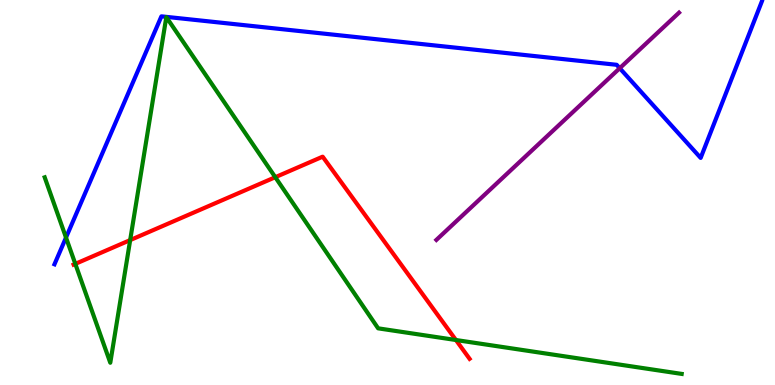[{'lines': ['blue', 'red'], 'intersections': []}, {'lines': ['green', 'red'], 'intersections': [{'x': 0.972, 'y': 3.15}, {'x': 1.68, 'y': 3.76}, {'x': 3.55, 'y': 5.4}, {'x': 5.88, 'y': 1.17}]}, {'lines': ['purple', 'red'], 'intersections': []}, {'lines': ['blue', 'green'], 'intersections': [{'x': 0.852, 'y': 3.83}]}, {'lines': ['blue', 'purple'], 'intersections': [{'x': 8.0, 'y': 8.23}]}, {'lines': ['green', 'purple'], 'intersections': []}]